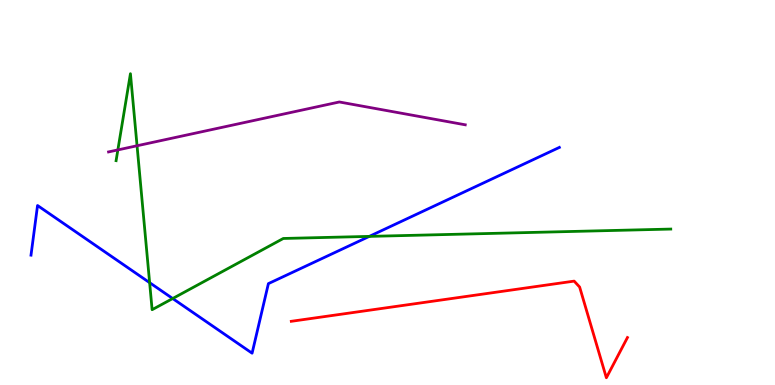[{'lines': ['blue', 'red'], 'intersections': []}, {'lines': ['green', 'red'], 'intersections': []}, {'lines': ['purple', 'red'], 'intersections': []}, {'lines': ['blue', 'green'], 'intersections': [{'x': 1.93, 'y': 2.66}, {'x': 2.23, 'y': 2.25}, {'x': 4.77, 'y': 3.86}]}, {'lines': ['blue', 'purple'], 'intersections': []}, {'lines': ['green', 'purple'], 'intersections': [{'x': 1.52, 'y': 6.11}, {'x': 1.77, 'y': 6.21}]}]